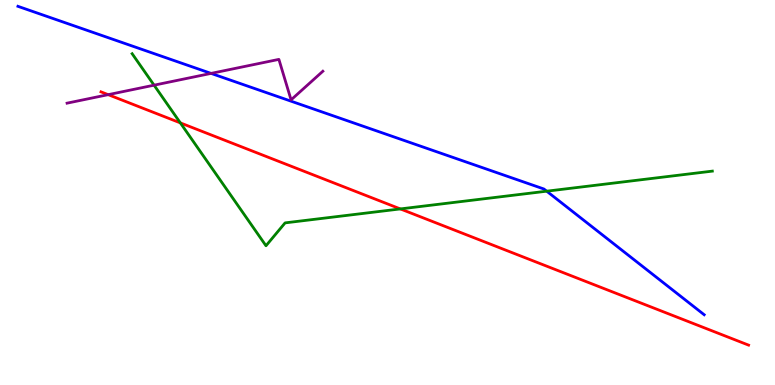[{'lines': ['blue', 'red'], 'intersections': []}, {'lines': ['green', 'red'], 'intersections': [{'x': 2.33, 'y': 6.81}, {'x': 5.17, 'y': 4.57}]}, {'lines': ['purple', 'red'], 'intersections': [{'x': 1.4, 'y': 7.54}]}, {'lines': ['blue', 'green'], 'intersections': [{'x': 7.05, 'y': 5.03}]}, {'lines': ['blue', 'purple'], 'intersections': [{'x': 2.72, 'y': 8.09}]}, {'lines': ['green', 'purple'], 'intersections': [{'x': 1.99, 'y': 7.79}]}]